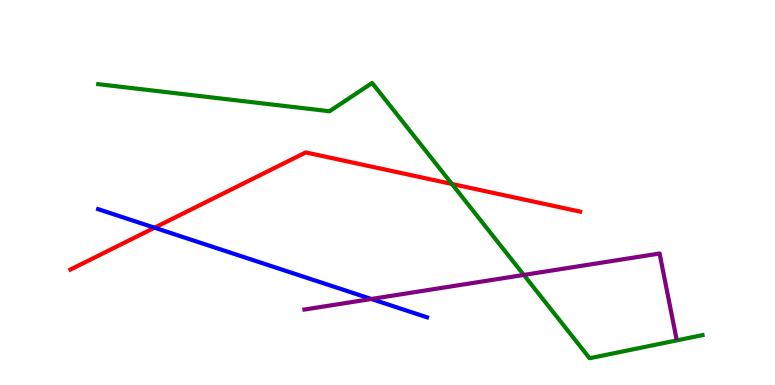[{'lines': ['blue', 'red'], 'intersections': [{'x': 1.99, 'y': 4.09}]}, {'lines': ['green', 'red'], 'intersections': [{'x': 5.83, 'y': 5.22}]}, {'lines': ['purple', 'red'], 'intersections': []}, {'lines': ['blue', 'green'], 'intersections': []}, {'lines': ['blue', 'purple'], 'intersections': [{'x': 4.79, 'y': 2.23}]}, {'lines': ['green', 'purple'], 'intersections': [{'x': 6.76, 'y': 2.86}]}]